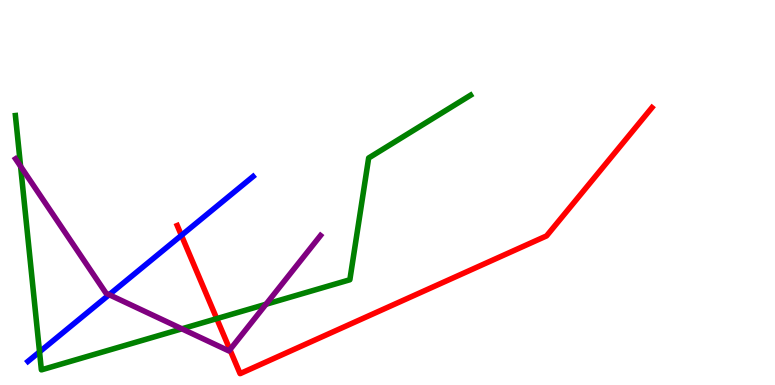[{'lines': ['blue', 'red'], 'intersections': [{'x': 2.34, 'y': 3.89}]}, {'lines': ['green', 'red'], 'intersections': [{'x': 2.8, 'y': 1.72}]}, {'lines': ['purple', 'red'], 'intersections': [{'x': 2.97, 'y': 0.917}]}, {'lines': ['blue', 'green'], 'intersections': [{'x': 0.51, 'y': 0.861}]}, {'lines': ['blue', 'purple'], 'intersections': [{'x': 1.41, 'y': 2.35}]}, {'lines': ['green', 'purple'], 'intersections': [{'x': 0.266, 'y': 5.68}, {'x': 2.35, 'y': 1.46}, {'x': 3.43, 'y': 2.1}]}]